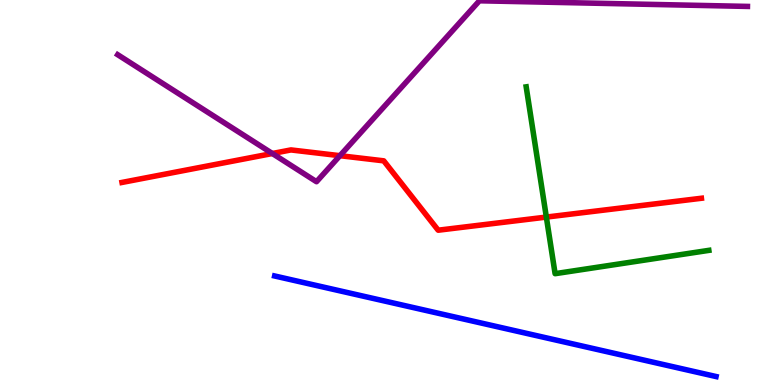[{'lines': ['blue', 'red'], 'intersections': []}, {'lines': ['green', 'red'], 'intersections': [{'x': 7.05, 'y': 4.36}]}, {'lines': ['purple', 'red'], 'intersections': [{'x': 3.51, 'y': 6.01}, {'x': 4.39, 'y': 5.96}]}, {'lines': ['blue', 'green'], 'intersections': []}, {'lines': ['blue', 'purple'], 'intersections': []}, {'lines': ['green', 'purple'], 'intersections': []}]